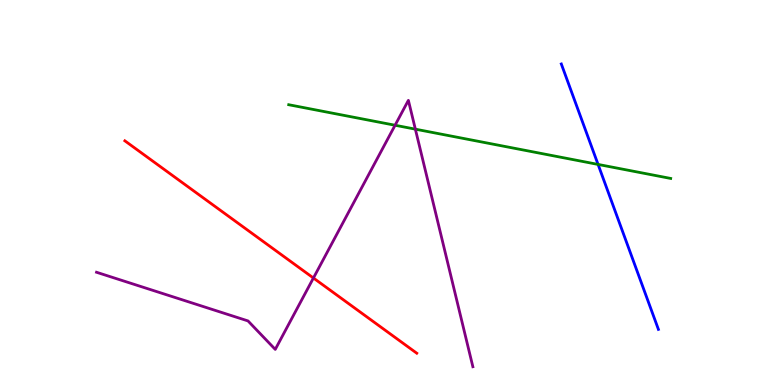[{'lines': ['blue', 'red'], 'intersections': []}, {'lines': ['green', 'red'], 'intersections': []}, {'lines': ['purple', 'red'], 'intersections': [{'x': 4.04, 'y': 2.78}]}, {'lines': ['blue', 'green'], 'intersections': [{'x': 7.72, 'y': 5.73}]}, {'lines': ['blue', 'purple'], 'intersections': []}, {'lines': ['green', 'purple'], 'intersections': [{'x': 5.1, 'y': 6.75}, {'x': 5.36, 'y': 6.65}]}]